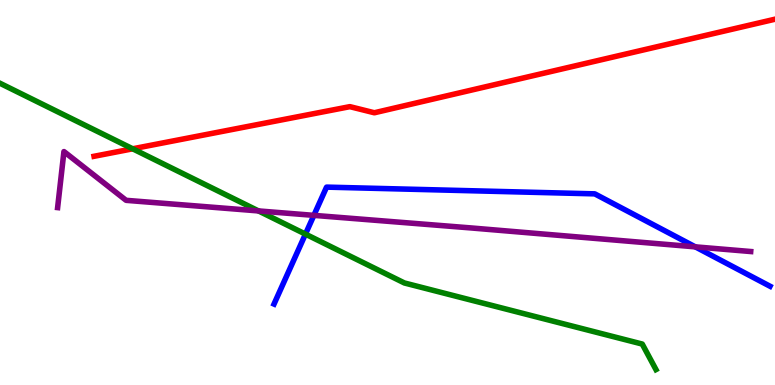[{'lines': ['blue', 'red'], 'intersections': []}, {'lines': ['green', 'red'], 'intersections': [{'x': 1.71, 'y': 6.14}]}, {'lines': ['purple', 'red'], 'intersections': []}, {'lines': ['blue', 'green'], 'intersections': [{'x': 3.94, 'y': 3.92}]}, {'lines': ['blue', 'purple'], 'intersections': [{'x': 4.05, 'y': 4.41}, {'x': 8.97, 'y': 3.59}]}, {'lines': ['green', 'purple'], 'intersections': [{'x': 3.34, 'y': 4.52}]}]